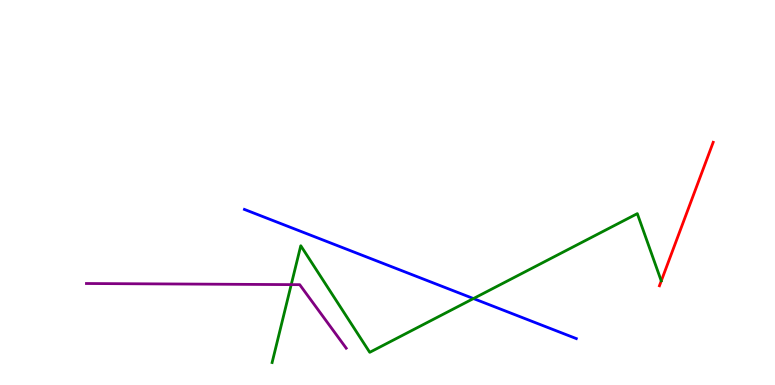[{'lines': ['blue', 'red'], 'intersections': []}, {'lines': ['green', 'red'], 'intersections': []}, {'lines': ['purple', 'red'], 'intersections': []}, {'lines': ['blue', 'green'], 'intersections': [{'x': 6.11, 'y': 2.25}]}, {'lines': ['blue', 'purple'], 'intersections': []}, {'lines': ['green', 'purple'], 'intersections': [{'x': 3.76, 'y': 2.61}]}]